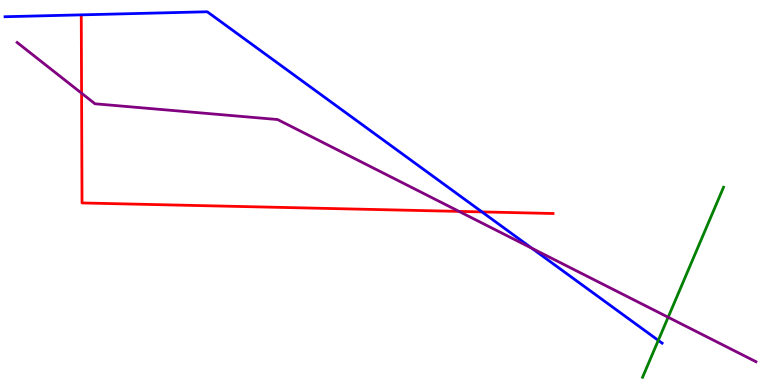[{'lines': ['blue', 'red'], 'intersections': [{'x': 6.22, 'y': 4.5}]}, {'lines': ['green', 'red'], 'intersections': []}, {'lines': ['purple', 'red'], 'intersections': [{'x': 1.05, 'y': 7.58}, {'x': 5.92, 'y': 4.51}]}, {'lines': ['blue', 'green'], 'intersections': [{'x': 8.49, 'y': 1.16}]}, {'lines': ['blue', 'purple'], 'intersections': [{'x': 6.86, 'y': 3.55}]}, {'lines': ['green', 'purple'], 'intersections': [{'x': 8.62, 'y': 1.76}]}]